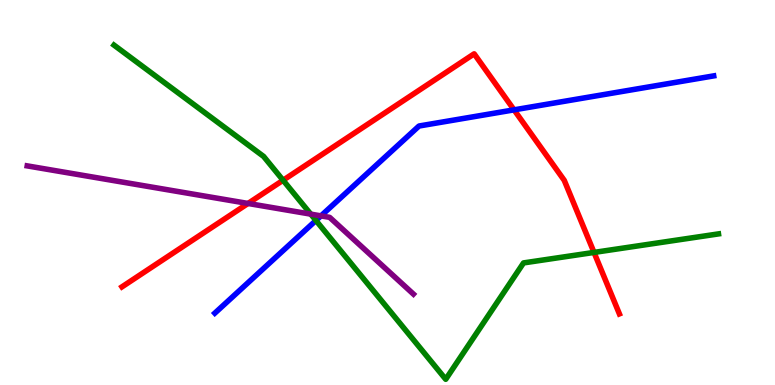[{'lines': ['blue', 'red'], 'intersections': [{'x': 6.63, 'y': 7.15}]}, {'lines': ['green', 'red'], 'intersections': [{'x': 3.65, 'y': 5.32}, {'x': 7.66, 'y': 3.44}]}, {'lines': ['purple', 'red'], 'intersections': [{'x': 3.2, 'y': 4.72}]}, {'lines': ['blue', 'green'], 'intersections': [{'x': 4.08, 'y': 4.27}]}, {'lines': ['blue', 'purple'], 'intersections': [{'x': 4.14, 'y': 4.39}]}, {'lines': ['green', 'purple'], 'intersections': [{'x': 4.01, 'y': 4.44}]}]